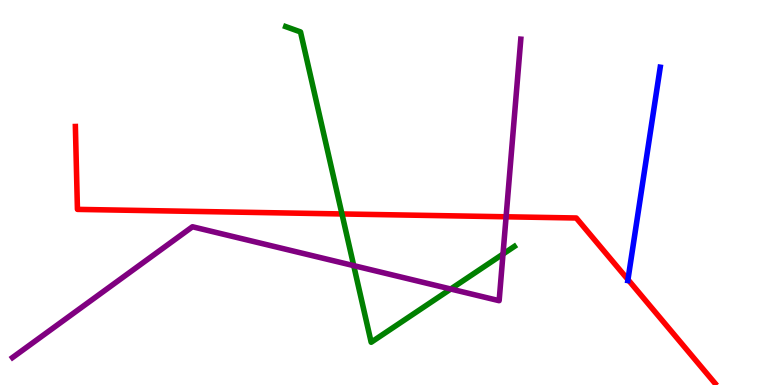[{'lines': ['blue', 'red'], 'intersections': [{'x': 8.1, 'y': 2.74}]}, {'lines': ['green', 'red'], 'intersections': [{'x': 4.41, 'y': 4.44}]}, {'lines': ['purple', 'red'], 'intersections': [{'x': 6.53, 'y': 4.37}]}, {'lines': ['blue', 'green'], 'intersections': []}, {'lines': ['blue', 'purple'], 'intersections': []}, {'lines': ['green', 'purple'], 'intersections': [{'x': 4.56, 'y': 3.1}, {'x': 5.82, 'y': 2.49}, {'x': 6.49, 'y': 3.4}]}]